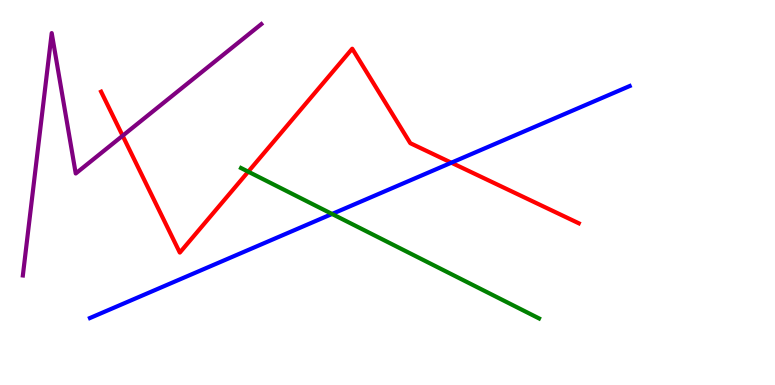[{'lines': ['blue', 'red'], 'intersections': [{'x': 5.82, 'y': 5.77}]}, {'lines': ['green', 'red'], 'intersections': [{'x': 3.2, 'y': 5.54}]}, {'lines': ['purple', 'red'], 'intersections': [{'x': 1.58, 'y': 6.47}]}, {'lines': ['blue', 'green'], 'intersections': [{'x': 4.28, 'y': 4.44}]}, {'lines': ['blue', 'purple'], 'intersections': []}, {'lines': ['green', 'purple'], 'intersections': []}]